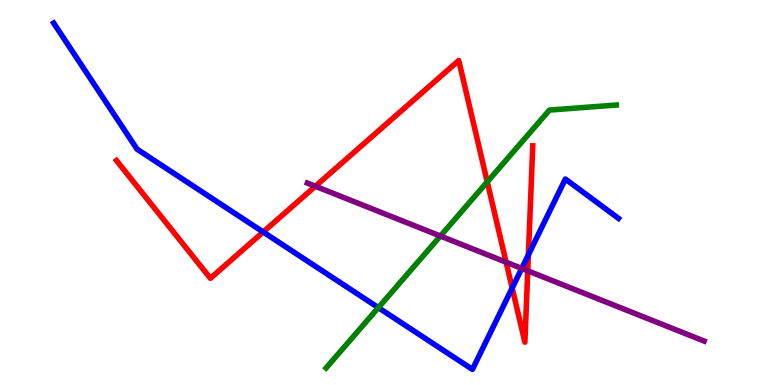[{'lines': ['blue', 'red'], 'intersections': [{'x': 3.4, 'y': 3.97}, {'x': 6.61, 'y': 2.52}, {'x': 6.82, 'y': 3.38}]}, {'lines': ['green', 'red'], 'intersections': [{'x': 6.29, 'y': 5.28}]}, {'lines': ['purple', 'red'], 'intersections': [{'x': 4.07, 'y': 5.16}, {'x': 6.53, 'y': 3.19}, {'x': 6.81, 'y': 2.97}]}, {'lines': ['blue', 'green'], 'intersections': [{'x': 4.88, 'y': 2.01}]}, {'lines': ['blue', 'purple'], 'intersections': [{'x': 6.73, 'y': 3.03}]}, {'lines': ['green', 'purple'], 'intersections': [{'x': 5.68, 'y': 3.87}]}]